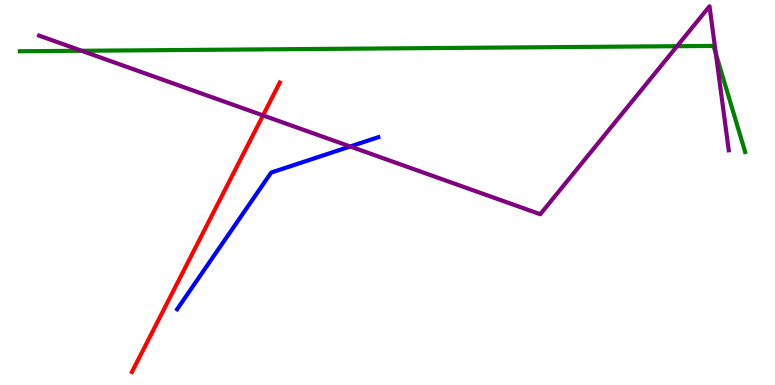[{'lines': ['blue', 'red'], 'intersections': []}, {'lines': ['green', 'red'], 'intersections': []}, {'lines': ['purple', 'red'], 'intersections': [{'x': 3.39, 'y': 7.0}]}, {'lines': ['blue', 'green'], 'intersections': []}, {'lines': ['blue', 'purple'], 'intersections': [{'x': 4.52, 'y': 6.2}]}, {'lines': ['green', 'purple'], 'intersections': [{'x': 1.05, 'y': 8.68}, {'x': 8.74, 'y': 8.8}, {'x': 9.24, 'y': 8.61}]}]